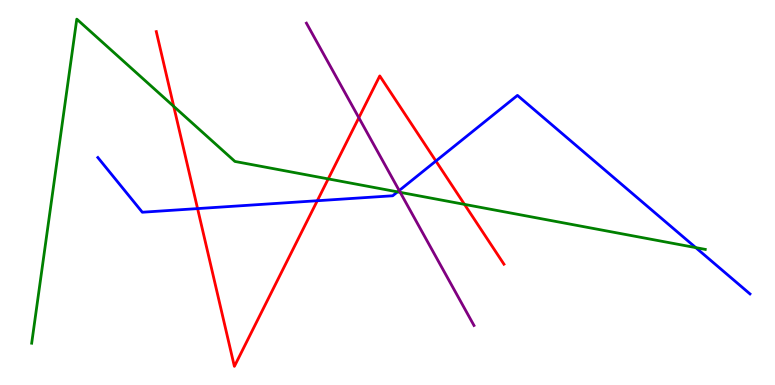[{'lines': ['blue', 'red'], 'intersections': [{'x': 2.55, 'y': 4.58}, {'x': 4.09, 'y': 4.79}, {'x': 5.62, 'y': 5.82}]}, {'lines': ['green', 'red'], 'intersections': [{'x': 2.24, 'y': 7.24}, {'x': 4.24, 'y': 5.35}, {'x': 5.99, 'y': 4.69}]}, {'lines': ['purple', 'red'], 'intersections': [{'x': 4.63, 'y': 6.94}]}, {'lines': ['blue', 'green'], 'intersections': [{'x': 5.13, 'y': 5.02}, {'x': 8.98, 'y': 3.57}]}, {'lines': ['blue', 'purple'], 'intersections': [{'x': 5.15, 'y': 5.05}]}, {'lines': ['green', 'purple'], 'intersections': [{'x': 5.16, 'y': 5.0}]}]